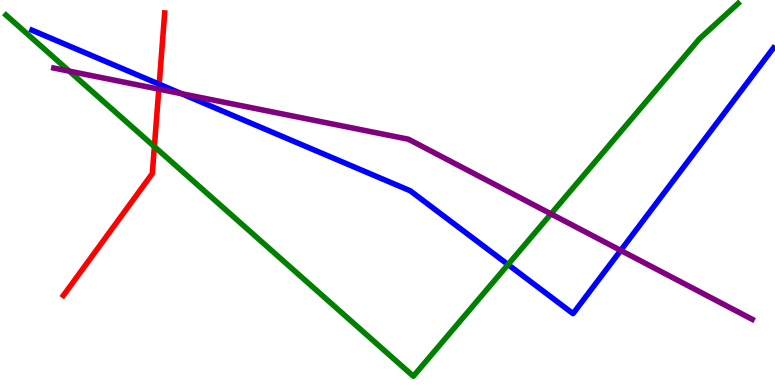[{'lines': ['blue', 'red'], 'intersections': [{'x': 2.05, 'y': 7.81}]}, {'lines': ['green', 'red'], 'intersections': [{'x': 1.99, 'y': 6.19}]}, {'lines': ['purple', 'red'], 'intersections': [{'x': 2.05, 'y': 7.69}]}, {'lines': ['blue', 'green'], 'intersections': [{'x': 6.56, 'y': 3.13}]}, {'lines': ['blue', 'purple'], 'intersections': [{'x': 2.34, 'y': 7.57}, {'x': 8.01, 'y': 3.5}]}, {'lines': ['green', 'purple'], 'intersections': [{'x': 0.893, 'y': 8.15}, {'x': 7.11, 'y': 4.44}]}]